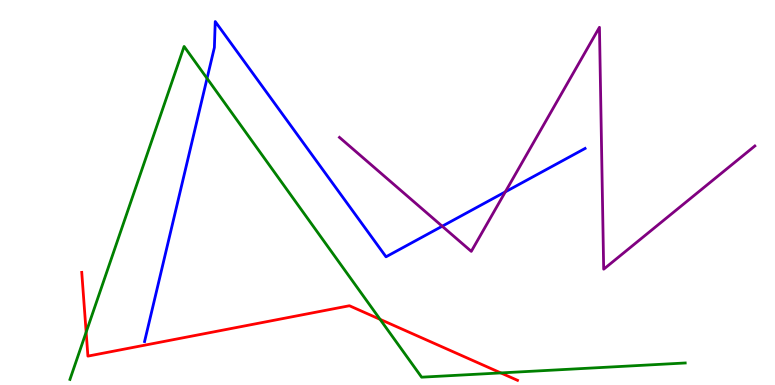[{'lines': ['blue', 'red'], 'intersections': []}, {'lines': ['green', 'red'], 'intersections': [{'x': 1.11, 'y': 1.37}, {'x': 4.9, 'y': 1.71}, {'x': 6.46, 'y': 0.314}]}, {'lines': ['purple', 'red'], 'intersections': []}, {'lines': ['blue', 'green'], 'intersections': [{'x': 2.67, 'y': 7.96}]}, {'lines': ['blue', 'purple'], 'intersections': [{'x': 5.71, 'y': 4.12}, {'x': 6.52, 'y': 5.02}]}, {'lines': ['green', 'purple'], 'intersections': []}]